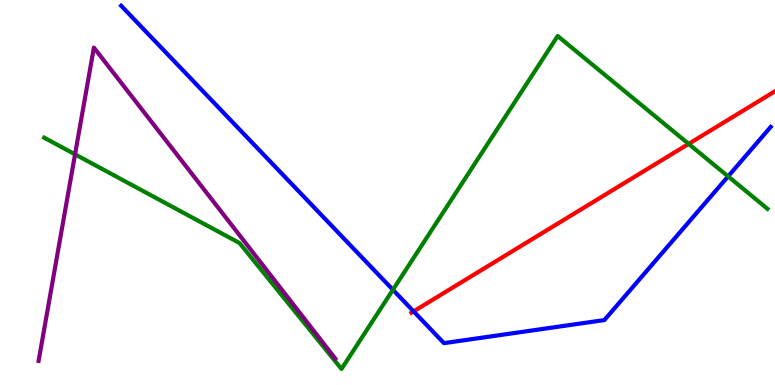[{'lines': ['blue', 'red'], 'intersections': [{'x': 5.34, 'y': 1.91}]}, {'lines': ['green', 'red'], 'intersections': [{'x': 8.89, 'y': 6.26}]}, {'lines': ['purple', 'red'], 'intersections': []}, {'lines': ['blue', 'green'], 'intersections': [{'x': 5.07, 'y': 2.47}, {'x': 9.39, 'y': 5.42}]}, {'lines': ['blue', 'purple'], 'intersections': []}, {'lines': ['green', 'purple'], 'intersections': [{'x': 0.968, 'y': 5.99}]}]